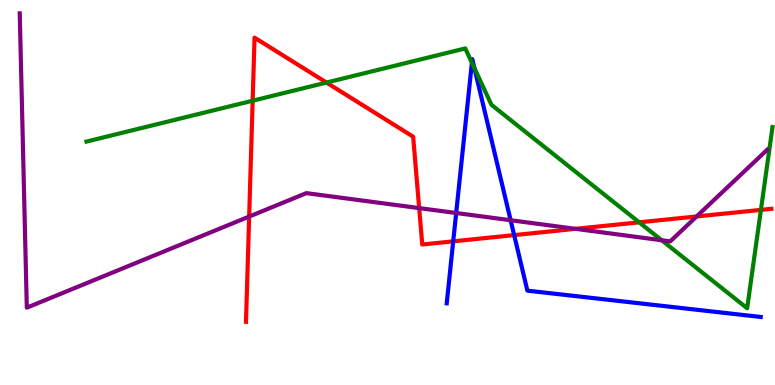[{'lines': ['blue', 'red'], 'intersections': [{'x': 5.85, 'y': 3.73}, {'x': 6.63, 'y': 3.89}]}, {'lines': ['green', 'red'], 'intersections': [{'x': 3.26, 'y': 7.38}, {'x': 4.21, 'y': 7.86}, {'x': 8.25, 'y': 4.23}, {'x': 9.82, 'y': 4.55}]}, {'lines': ['purple', 'red'], 'intersections': [{'x': 3.21, 'y': 4.37}, {'x': 5.41, 'y': 4.59}, {'x': 7.43, 'y': 4.06}, {'x': 8.99, 'y': 4.38}]}, {'lines': ['blue', 'green'], 'intersections': [{'x': 6.09, 'y': 8.37}, {'x': 6.12, 'y': 8.23}]}, {'lines': ['blue', 'purple'], 'intersections': [{'x': 5.89, 'y': 4.47}, {'x': 6.59, 'y': 4.28}]}, {'lines': ['green', 'purple'], 'intersections': [{'x': 8.54, 'y': 3.76}]}]